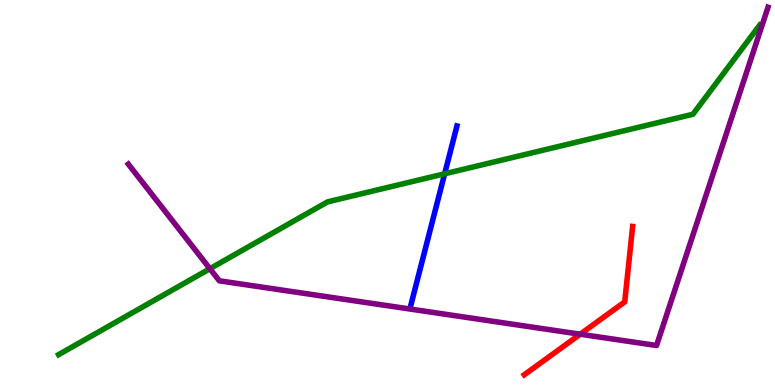[{'lines': ['blue', 'red'], 'intersections': []}, {'lines': ['green', 'red'], 'intersections': []}, {'lines': ['purple', 'red'], 'intersections': [{'x': 7.49, 'y': 1.32}]}, {'lines': ['blue', 'green'], 'intersections': [{'x': 5.74, 'y': 5.49}]}, {'lines': ['blue', 'purple'], 'intersections': []}, {'lines': ['green', 'purple'], 'intersections': [{'x': 2.71, 'y': 3.02}]}]